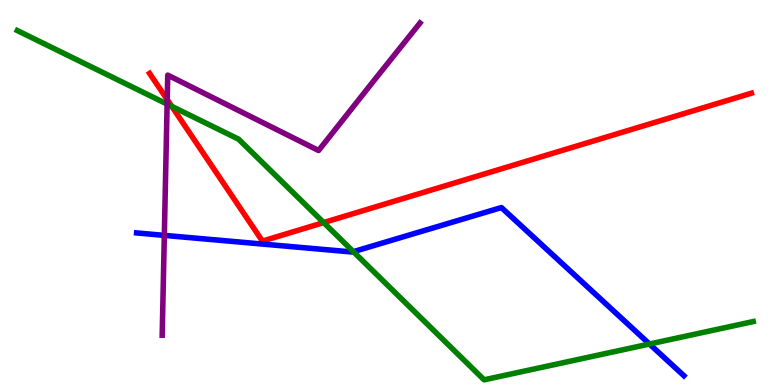[{'lines': ['blue', 'red'], 'intersections': []}, {'lines': ['green', 'red'], 'intersections': [{'x': 2.22, 'y': 7.24}, {'x': 4.18, 'y': 4.22}]}, {'lines': ['purple', 'red'], 'intersections': [{'x': 2.16, 'y': 7.41}]}, {'lines': ['blue', 'green'], 'intersections': [{'x': 4.56, 'y': 3.46}, {'x': 8.38, 'y': 1.06}]}, {'lines': ['blue', 'purple'], 'intersections': [{'x': 2.12, 'y': 3.89}]}, {'lines': ['green', 'purple'], 'intersections': [{'x': 2.16, 'y': 7.3}]}]